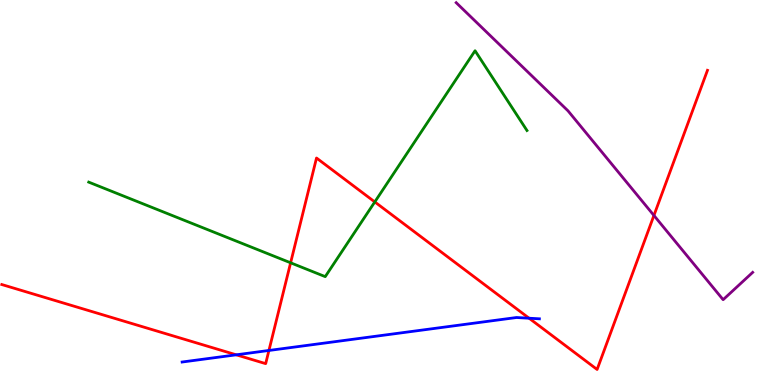[{'lines': ['blue', 'red'], 'intersections': [{'x': 3.05, 'y': 0.784}, {'x': 3.47, 'y': 0.897}, {'x': 6.83, 'y': 1.73}]}, {'lines': ['green', 'red'], 'intersections': [{'x': 3.75, 'y': 3.17}, {'x': 4.84, 'y': 4.76}]}, {'lines': ['purple', 'red'], 'intersections': [{'x': 8.44, 'y': 4.4}]}, {'lines': ['blue', 'green'], 'intersections': []}, {'lines': ['blue', 'purple'], 'intersections': []}, {'lines': ['green', 'purple'], 'intersections': []}]